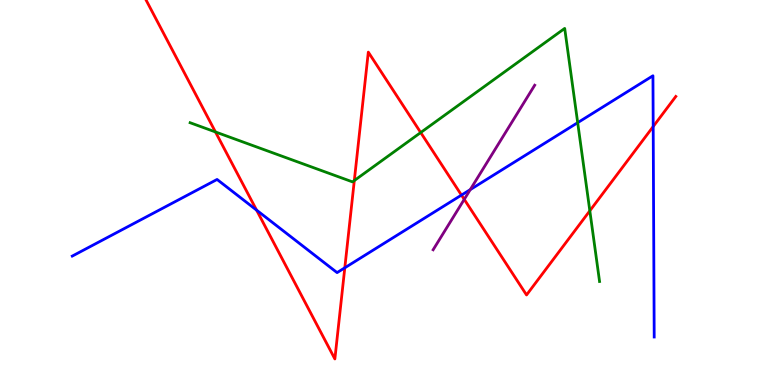[{'lines': ['blue', 'red'], 'intersections': [{'x': 3.31, 'y': 4.54}, {'x': 4.45, 'y': 3.04}, {'x': 5.95, 'y': 4.93}, {'x': 8.43, 'y': 6.71}]}, {'lines': ['green', 'red'], 'intersections': [{'x': 2.78, 'y': 6.57}, {'x': 4.57, 'y': 5.31}, {'x': 5.43, 'y': 6.56}, {'x': 7.61, 'y': 4.52}]}, {'lines': ['purple', 'red'], 'intersections': [{'x': 5.99, 'y': 4.82}]}, {'lines': ['blue', 'green'], 'intersections': [{'x': 7.45, 'y': 6.81}]}, {'lines': ['blue', 'purple'], 'intersections': [{'x': 6.07, 'y': 5.07}]}, {'lines': ['green', 'purple'], 'intersections': []}]